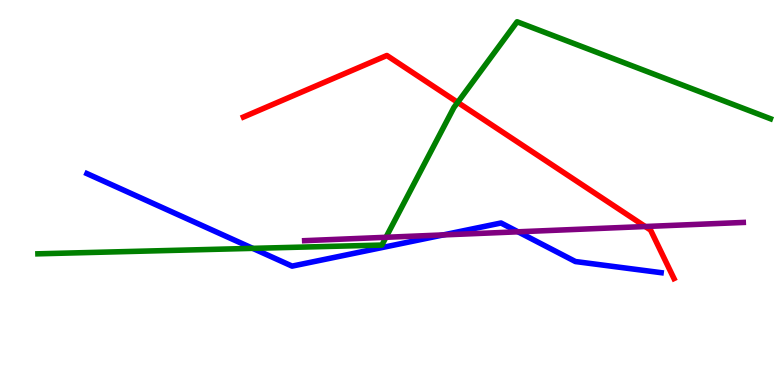[{'lines': ['blue', 'red'], 'intersections': []}, {'lines': ['green', 'red'], 'intersections': [{'x': 5.91, 'y': 7.34}]}, {'lines': ['purple', 'red'], 'intersections': [{'x': 8.33, 'y': 4.12}]}, {'lines': ['blue', 'green'], 'intersections': [{'x': 3.26, 'y': 3.55}]}, {'lines': ['blue', 'purple'], 'intersections': [{'x': 5.72, 'y': 3.9}, {'x': 6.68, 'y': 3.98}]}, {'lines': ['green', 'purple'], 'intersections': [{'x': 4.98, 'y': 3.84}]}]